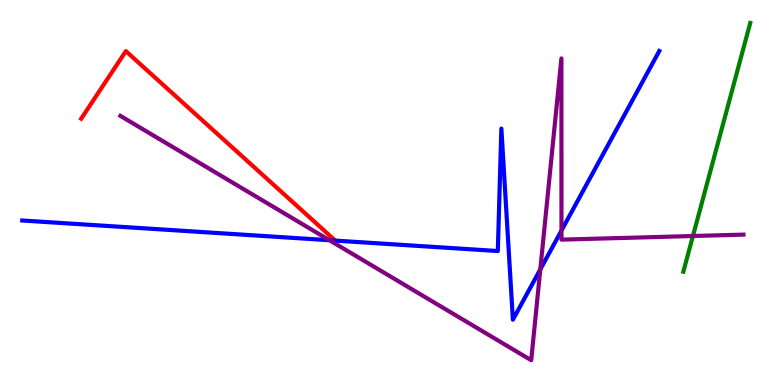[{'lines': ['blue', 'red'], 'intersections': [{'x': 4.33, 'y': 3.75}]}, {'lines': ['green', 'red'], 'intersections': []}, {'lines': ['purple', 'red'], 'intersections': []}, {'lines': ['blue', 'green'], 'intersections': []}, {'lines': ['blue', 'purple'], 'intersections': [{'x': 4.25, 'y': 3.76}, {'x': 6.97, 'y': 3.0}, {'x': 7.24, 'y': 4.01}]}, {'lines': ['green', 'purple'], 'intersections': [{'x': 8.94, 'y': 3.87}]}]